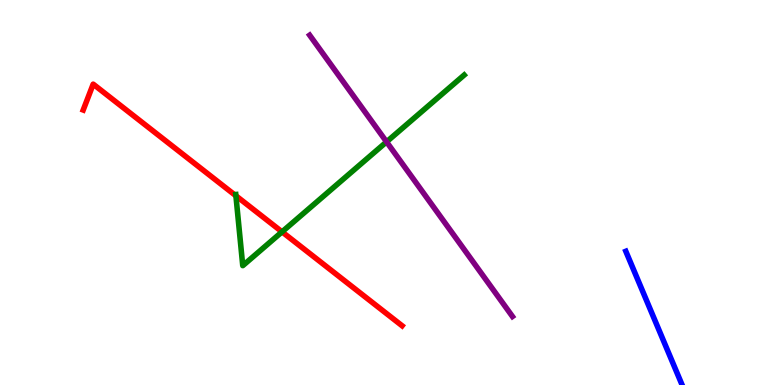[{'lines': ['blue', 'red'], 'intersections': []}, {'lines': ['green', 'red'], 'intersections': [{'x': 3.04, 'y': 4.91}, {'x': 3.64, 'y': 3.98}]}, {'lines': ['purple', 'red'], 'intersections': []}, {'lines': ['blue', 'green'], 'intersections': []}, {'lines': ['blue', 'purple'], 'intersections': []}, {'lines': ['green', 'purple'], 'intersections': [{'x': 4.99, 'y': 6.32}]}]